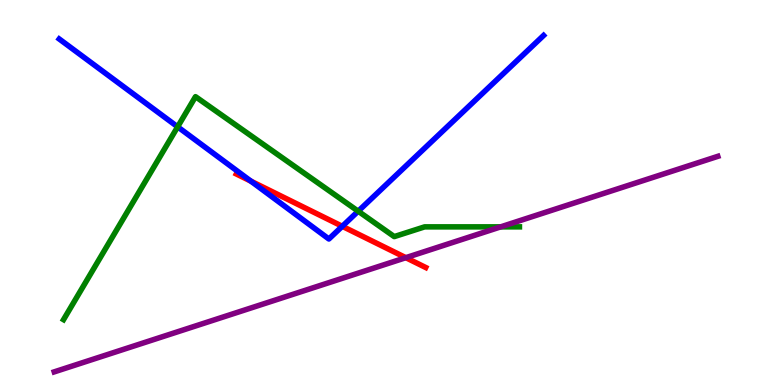[{'lines': ['blue', 'red'], 'intersections': [{'x': 3.24, 'y': 5.29}, {'x': 4.42, 'y': 4.12}]}, {'lines': ['green', 'red'], 'intersections': []}, {'lines': ['purple', 'red'], 'intersections': [{'x': 5.24, 'y': 3.31}]}, {'lines': ['blue', 'green'], 'intersections': [{'x': 2.29, 'y': 6.71}, {'x': 4.62, 'y': 4.51}]}, {'lines': ['blue', 'purple'], 'intersections': []}, {'lines': ['green', 'purple'], 'intersections': [{'x': 6.46, 'y': 4.11}]}]